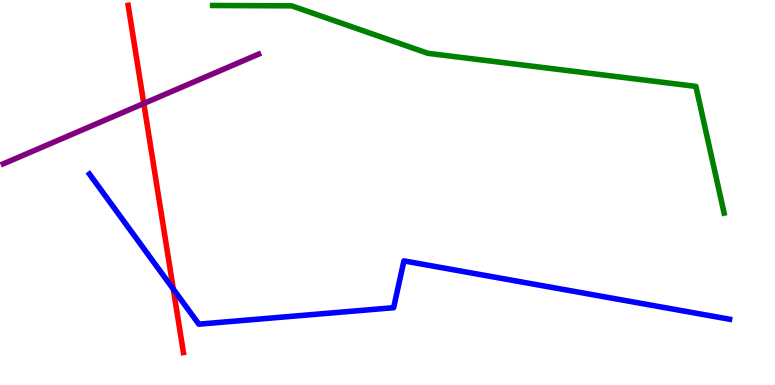[{'lines': ['blue', 'red'], 'intersections': [{'x': 2.24, 'y': 2.49}]}, {'lines': ['green', 'red'], 'intersections': []}, {'lines': ['purple', 'red'], 'intersections': [{'x': 1.86, 'y': 7.31}]}, {'lines': ['blue', 'green'], 'intersections': []}, {'lines': ['blue', 'purple'], 'intersections': []}, {'lines': ['green', 'purple'], 'intersections': []}]